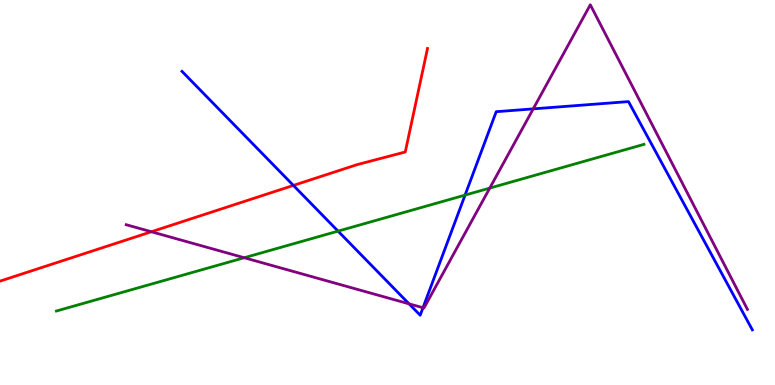[{'lines': ['blue', 'red'], 'intersections': [{'x': 3.79, 'y': 5.18}]}, {'lines': ['green', 'red'], 'intersections': []}, {'lines': ['purple', 'red'], 'intersections': [{'x': 1.95, 'y': 3.98}]}, {'lines': ['blue', 'green'], 'intersections': [{'x': 4.36, 'y': 4.0}, {'x': 6.0, 'y': 4.93}]}, {'lines': ['blue', 'purple'], 'intersections': [{'x': 5.28, 'y': 2.11}, {'x': 5.46, 'y': 2.01}, {'x': 6.88, 'y': 7.17}]}, {'lines': ['green', 'purple'], 'intersections': [{'x': 3.15, 'y': 3.31}, {'x': 6.32, 'y': 5.11}]}]